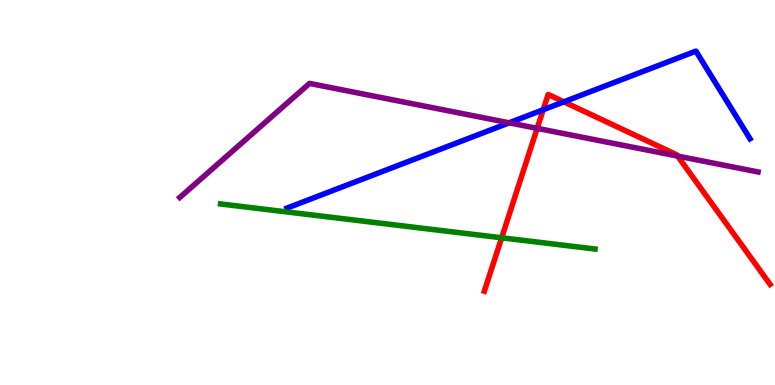[{'lines': ['blue', 'red'], 'intersections': [{'x': 7.01, 'y': 7.15}, {'x': 7.28, 'y': 7.36}]}, {'lines': ['green', 'red'], 'intersections': [{'x': 6.47, 'y': 3.82}]}, {'lines': ['purple', 'red'], 'intersections': [{'x': 6.93, 'y': 6.67}, {'x': 8.74, 'y': 5.95}]}, {'lines': ['blue', 'green'], 'intersections': []}, {'lines': ['blue', 'purple'], 'intersections': [{'x': 6.57, 'y': 6.81}]}, {'lines': ['green', 'purple'], 'intersections': []}]